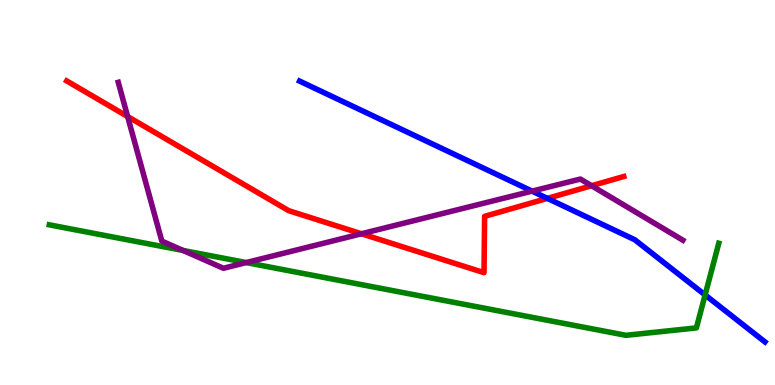[{'lines': ['blue', 'red'], 'intersections': [{'x': 7.06, 'y': 4.85}]}, {'lines': ['green', 'red'], 'intersections': []}, {'lines': ['purple', 'red'], 'intersections': [{'x': 1.65, 'y': 6.97}, {'x': 4.66, 'y': 3.93}, {'x': 7.63, 'y': 5.18}]}, {'lines': ['blue', 'green'], 'intersections': [{'x': 9.1, 'y': 2.34}]}, {'lines': ['blue', 'purple'], 'intersections': [{'x': 6.87, 'y': 5.04}]}, {'lines': ['green', 'purple'], 'intersections': [{'x': 2.36, 'y': 3.49}, {'x': 3.18, 'y': 3.18}]}]